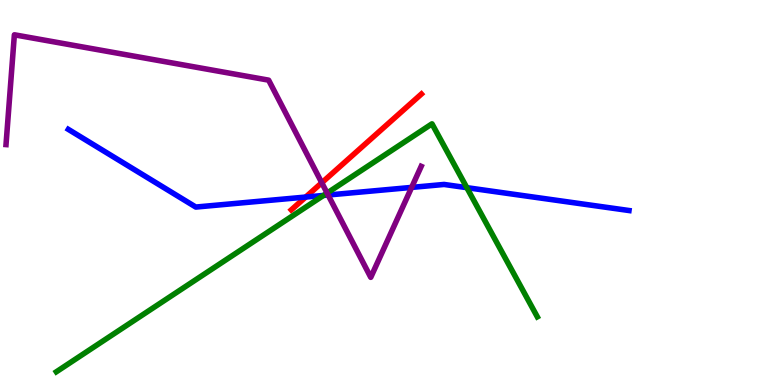[{'lines': ['blue', 'red'], 'intersections': [{'x': 3.94, 'y': 4.88}]}, {'lines': ['green', 'red'], 'intersections': []}, {'lines': ['purple', 'red'], 'intersections': [{'x': 4.15, 'y': 5.25}]}, {'lines': ['blue', 'green'], 'intersections': [{'x': 4.17, 'y': 4.92}, {'x': 6.02, 'y': 5.13}]}, {'lines': ['blue', 'purple'], 'intersections': [{'x': 4.23, 'y': 4.93}, {'x': 5.31, 'y': 5.13}]}, {'lines': ['green', 'purple'], 'intersections': [{'x': 4.22, 'y': 4.99}]}]